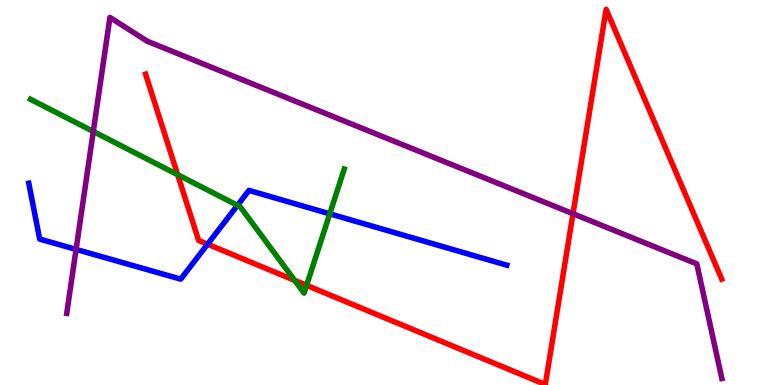[{'lines': ['blue', 'red'], 'intersections': [{'x': 2.68, 'y': 3.66}]}, {'lines': ['green', 'red'], 'intersections': [{'x': 2.29, 'y': 5.46}, {'x': 3.8, 'y': 2.72}, {'x': 3.96, 'y': 2.59}]}, {'lines': ['purple', 'red'], 'intersections': [{'x': 7.39, 'y': 4.45}]}, {'lines': ['blue', 'green'], 'intersections': [{'x': 3.06, 'y': 4.67}, {'x': 4.25, 'y': 4.45}]}, {'lines': ['blue', 'purple'], 'intersections': [{'x': 0.982, 'y': 3.52}]}, {'lines': ['green', 'purple'], 'intersections': [{'x': 1.2, 'y': 6.59}]}]